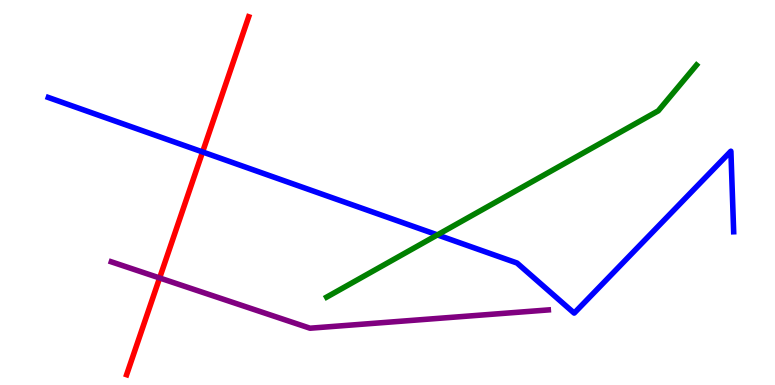[{'lines': ['blue', 'red'], 'intersections': [{'x': 2.61, 'y': 6.05}]}, {'lines': ['green', 'red'], 'intersections': []}, {'lines': ['purple', 'red'], 'intersections': [{'x': 2.06, 'y': 2.78}]}, {'lines': ['blue', 'green'], 'intersections': [{'x': 5.64, 'y': 3.9}]}, {'lines': ['blue', 'purple'], 'intersections': []}, {'lines': ['green', 'purple'], 'intersections': []}]